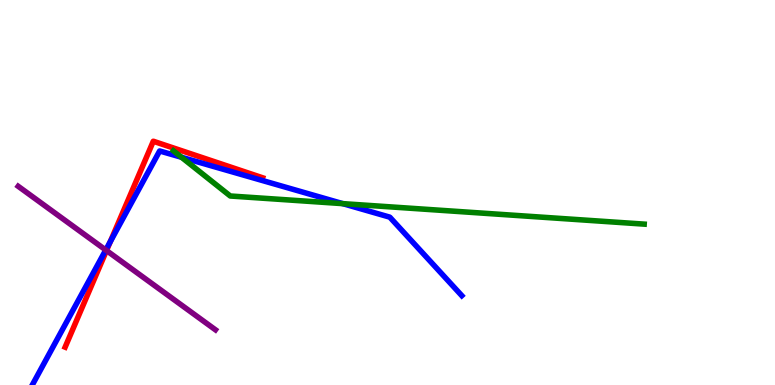[{'lines': ['blue', 'red'], 'intersections': [{'x': 1.42, 'y': 3.73}]}, {'lines': ['green', 'red'], 'intersections': []}, {'lines': ['purple', 'red'], 'intersections': [{'x': 1.37, 'y': 3.49}]}, {'lines': ['blue', 'green'], 'intersections': [{'x': 2.34, 'y': 5.92}, {'x': 4.42, 'y': 4.71}]}, {'lines': ['blue', 'purple'], 'intersections': [{'x': 1.36, 'y': 3.51}]}, {'lines': ['green', 'purple'], 'intersections': []}]